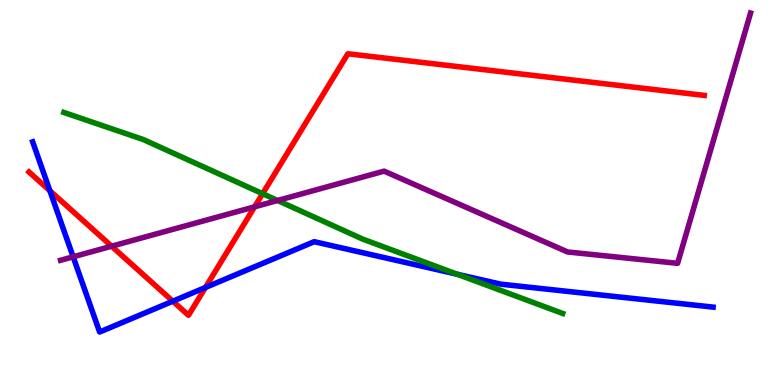[{'lines': ['blue', 'red'], 'intersections': [{'x': 0.644, 'y': 5.05}, {'x': 2.23, 'y': 2.18}, {'x': 2.65, 'y': 2.53}]}, {'lines': ['green', 'red'], 'intersections': [{'x': 3.39, 'y': 4.97}]}, {'lines': ['purple', 'red'], 'intersections': [{'x': 1.44, 'y': 3.6}, {'x': 3.29, 'y': 4.63}]}, {'lines': ['blue', 'green'], 'intersections': [{'x': 5.9, 'y': 2.88}]}, {'lines': ['blue', 'purple'], 'intersections': [{'x': 0.944, 'y': 3.33}]}, {'lines': ['green', 'purple'], 'intersections': [{'x': 3.58, 'y': 4.79}]}]